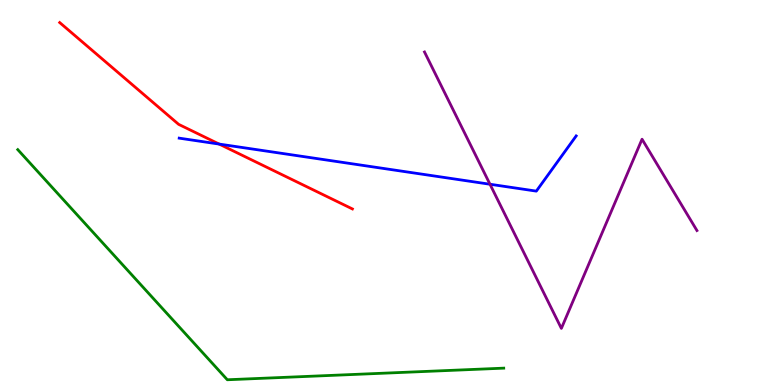[{'lines': ['blue', 'red'], 'intersections': [{'x': 2.83, 'y': 6.26}]}, {'lines': ['green', 'red'], 'intersections': []}, {'lines': ['purple', 'red'], 'intersections': []}, {'lines': ['blue', 'green'], 'intersections': []}, {'lines': ['blue', 'purple'], 'intersections': [{'x': 6.32, 'y': 5.21}]}, {'lines': ['green', 'purple'], 'intersections': []}]